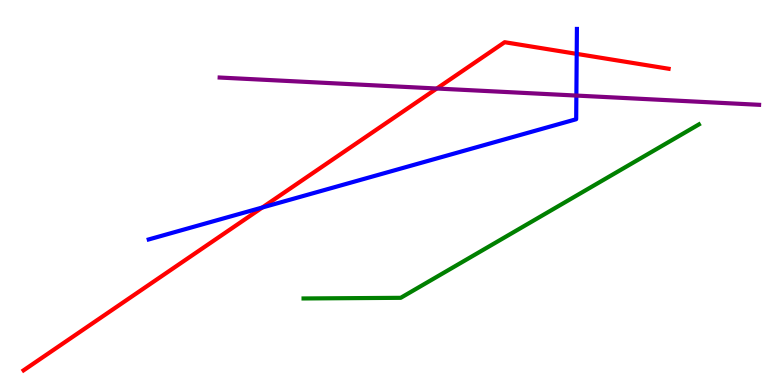[{'lines': ['blue', 'red'], 'intersections': [{'x': 3.38, 'y': 4.61}, {'x': 7.44, 'y': 8.6}]}, {'lines': ['green', 'red'], 'intersections': []}, {'lines': ['purple', 'red'], 'intersections': [{'x': 5.64, 'y': 7.7}]}, {'lines': ['blue', 'green'], 'intersections': []}, {'lines': ['blue', 'purple'], 'intersections': [{'x': 7.44, 'y': 7.52}]}, {'lines': ['green', 'purple'], 'intersections': []}]